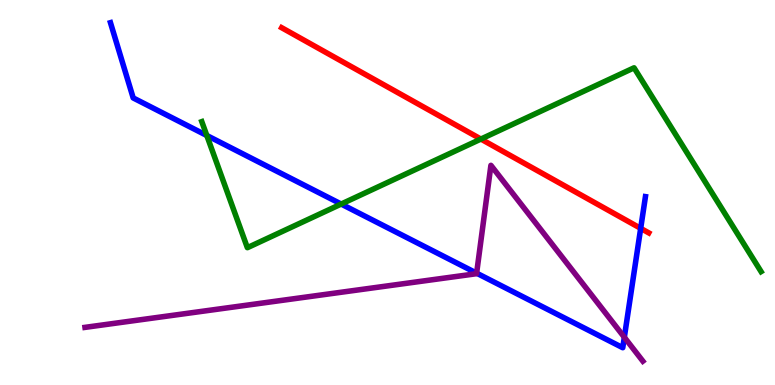[{'lines': ['blue', 'red'], 'intersections': [{'x': 8.27, 'y': 4.07}]}, {'lines': ['green', 'red'], 'intersections': [{'x': 6.21, 'y': 6.39}]}, {'lines': ['purple', 'red'], 'intersections': []}, {'lines': ['blue', 'green'], 'intersections': [{'x': 2.67, 'y': 6.48}, {'x': 4.4, 'y': 4.7}]}, {'lines': ['blue', 'purple'], 'intersections': [{'x': 6.15, 'y': 2.91}, {'x': 8.06, 'y': 1.24}]}, {'lines': ['green', 'purple'], 'intersections': []}]